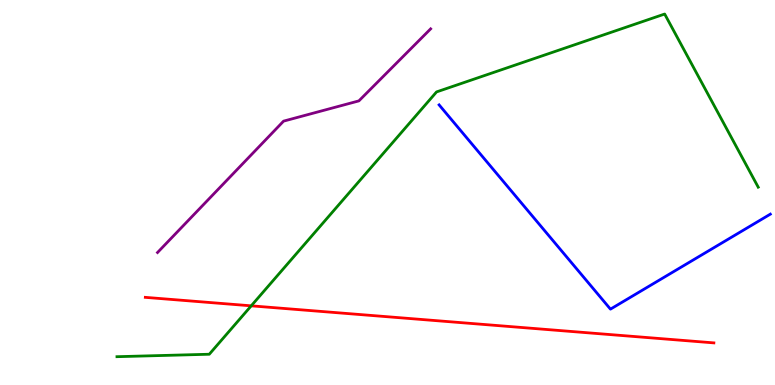[{'lines': ['blue', 'red'], 'intersections': []}, {'lines': ['green', 'red'], 'intersections': [{'x': 3.24, 'y': 2.06}]}, {'lines': ['purple', 'red'], 'intersections': []}, {'lines': ['blue', 'green'], 'intersections': []}, {'lines': ['blue', 'purple'], 'intersections': []}, {'lines': ['green', 'purple'], 'intersections': []}]